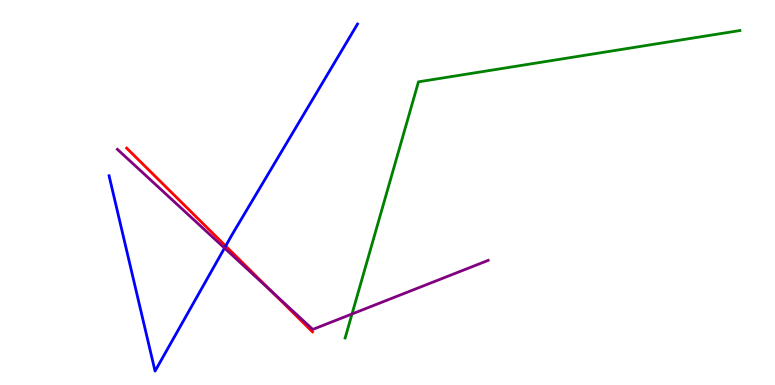[{'lines': ['blue', 'red'], 'intersections': [{'x': 2.91, 'y': 3.61}]}, {'lines': ['green', 'red'], 'intersections': []}, {'lines': ['purple', 'red'], 'intersections': [{'x': 3.51, 'y': 2.41}]}, {'lines': ['blue', 'green'], 'intersections': []}, {'lines': ['blue', 'purple'], 'intersections': [{'x': 2.9, 'y': 3.56}]}, {'lines': ['green', 'purple'], 'intersections': [{'x': 4.54, 'y': 1.84}]}]